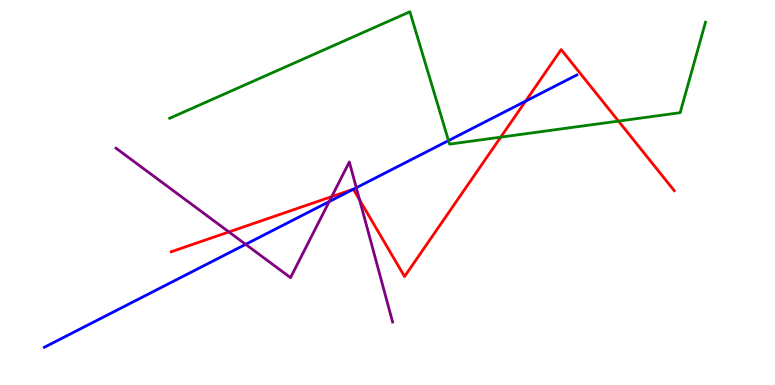[{'lines': ['blue', 'red'], 'intersections': [{'x': 4.56, 'y': 5.08}, {'x': 6.78, 'y': 7.37}]}, {'lines': ['green', 'red'], 'intersections': [{'x': 6.46, 'y': 6.44}, {'x': 7.98, 'y': 6.85}]}, {'lines': ['purple', 'red'], 'intersections': [{'x': 2.95, 'y': 3.98}, {'x': 4.28, 'y': 4.89}, {'x': 4.64, 'y': 4.81}]}, {'lines': ['blue', 'green'], 'intersections': [{'x': 5.79, 'y': 6.35}]}, {'lines': ['blue', 'purple'], 'intersections': [{'x': 3.17, 'y': 3.65}, {'x': 4.25, 'y': 4.76}, {'x': 4.6, 'y': 5.12}]}, {'lines': ['green', 'purple'], 'intersections': []}]